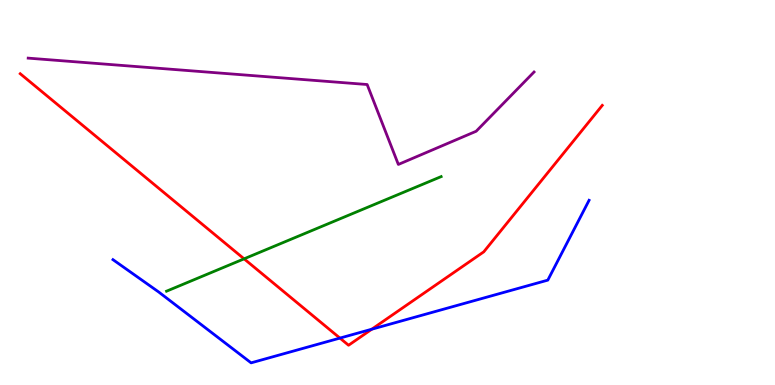[{'lines': ['blue', 'red'], 'intersections': [{'x': 4.39, 'y': 1.22}, {'x': 4.8, 'y': 1.45}]}, {'lines': ['green', 'red'], 'intersections': [{'x': 3.15, 'y': 3.28}]}, {'lines': ['purple', 'red'], 'intersections': []}, {'lines': ['blue', 'green'], 'intersections': []}, {'lines': ['blue', 'purple'], 'intersections': []}, {'lines': ['green', 'purple'], 'intersections': []}]